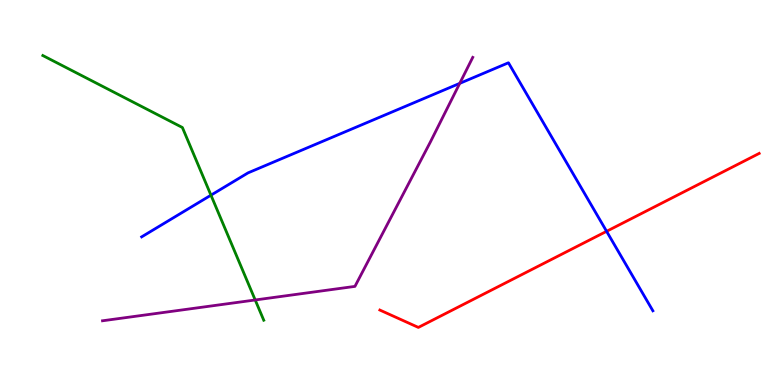[{'lines': ['blue', 'red'], 'intersections': [{'x': 7.83, 'y': 3.99}]}, {'lines': ['green', 'red'], 'intersections': []}, {'lines': ['purple', 'red'], 'intersections': []}, {'lines': ['blue', 'green'], 'intersections': [{'x': 2.72, 'y': 4.93}]}, {'lines': ['blue', 'purple'], 'intersections': [{'x': 5.93, 'y': 7.83}]}, {'lines': ['green', 'purple'], 'intersections': [{'x': 3.29, 'y': 2.21}]}]